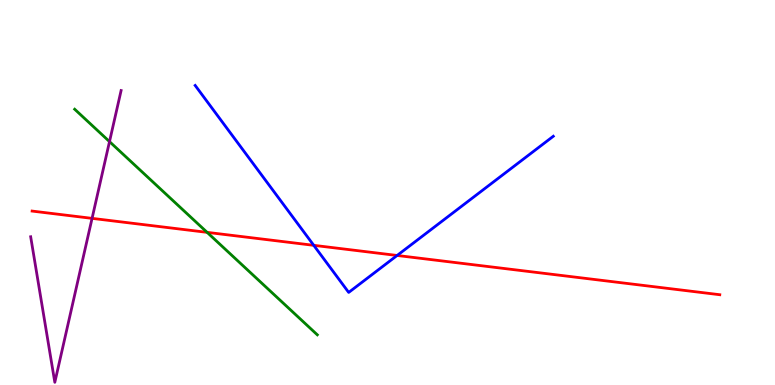[{'lines': ['blue', 'red'], 'intersections': [{'x': 4.05, 'y': 3.63}, {'x': 5.12, 'y': 3.36}]}, {'lines': ['green', 'red'], 'intersections': [{'x': 2.67, 'y': 3.96}]}, {'lines': ['purple', 'red'], 'intersections': [{'x': 1.19, 'y': 4.33}]}, {'lines': ['blue', 'green'], 'intersections': []}, {'lines': ['blue', 'purple'], 'intersections': []}, {'lines': ['green', 'purple'], 'intersections': [{'x': 1.41, 'y': 6.32}]}]